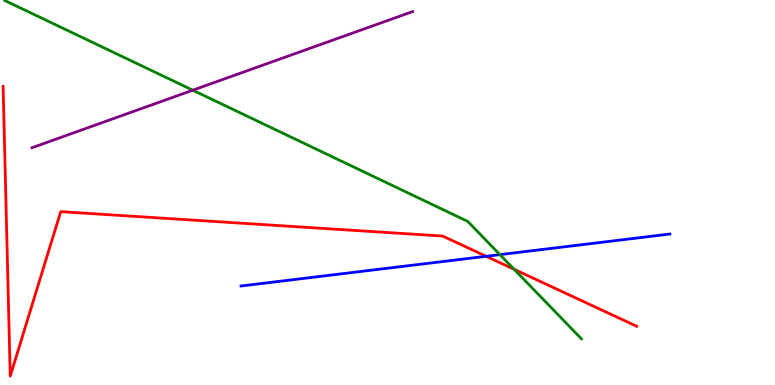[{'lines': ['blue', 'red'], 'intersections': [{'x': 6.27, 'y': 3.34}]}, {'lines': ['green', 'red'], 'intersections': [{'x': 6.63, 'y': 3.01}]}, {'lines': ['purple', 'red'], 'intersections': []}, {'lines': ['blue', 'green'], 'intersections': [{'x': 6.45, 'y': 3.39}]}, {'lines': ['blue', 'purple'], 'intersections': []}, {'lines': ['green', 'purple'], 'intersections': [{'x': 2.49, 'y': 7.66}]}]